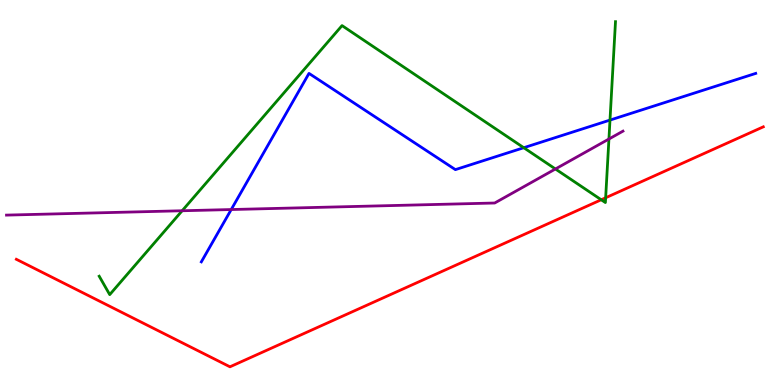[{'lines': ['blue', 'red'], 'intersections': []}, {'lines': ['green', 'red'], 'intersections': [{'x': 7.76, 'y': 4.81}, {'x': 7.81, 'y': 4.86}]}, {'lines': ['purple', 'red'], 'intersections': []}, {'lines': ['blue', 'green'], 'intersections': [{'x': 6.76, 'y': 6.16}, {'x': 7.87, 'y': 6.88}]}, {'lines': ['blue', 'purple'], 'intersections': [{'x': 2.98, 'y': 4.56}]}, {'lines': ['green', 'purple'], 'intersections': [{'x': 2.35, 'y': 4.53}, {'x': 7.17, 'y': 5.61}, {'x': 7.86, 'y': 6.39}]}]